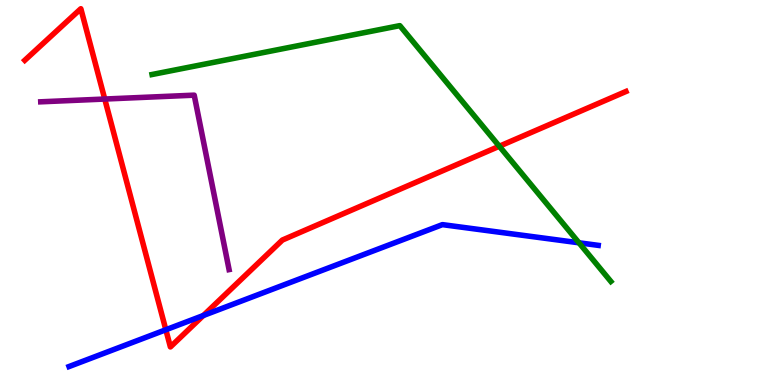[{'lines': ['blue', 'red'], 'intersections': [{'x': 2.14, 'y': 1.43}, {'x': 2.62, 'y': 1.81}]}, {'lines': ['green', 'red'], 'intersections': [{'x': 6.44, 'y': 6.2}]}, {'lines': ['purple', 'red'], 'intersections': [{'x': 1.35, 'y': 7.43}]}, {'lines': ['blue', 'green'], 'intersections': [{'x': 7.47, 'y': 3.69}]}, {'lines': ['blue', 'purple'], 'intersections': []}, {'lines': ['green', 'purple'], 'intersections': []}]